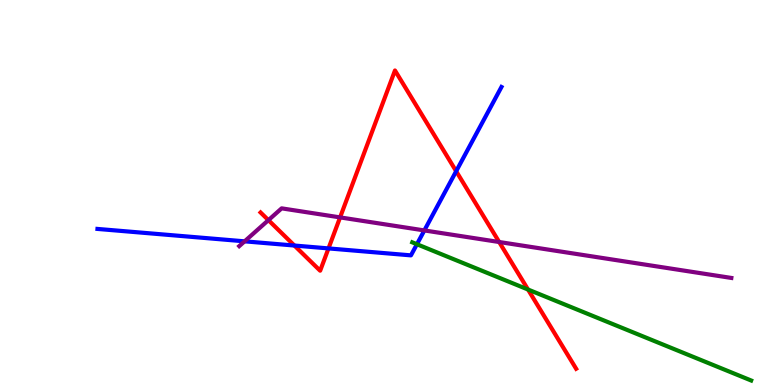[{'lines': ['blue', 'red'], 'intersections': [{'x': 3.8, 'y': 3.62}, {'x': 4.24, 'y': 3.55}, {'x': 5.89, 'y': 5.55}]}, {'lines': ['green', 'red'], 'intersections': [{'x': 6.81, 'y': 2.48}]}, {'lines': ['purple', 'red'], 'intersections': [{'x': 3.46, 'y': 4.28}, {'x': 4.39, 'y': 4.35}, {'x': 6.44, 'y': 3.71}]}, {'lines': ['blue', 'green'], 'intersections': [{'x': 5.38, 'y': 3.66}]}, {'lines': ['blue', 'purple'], 'intersections': [{'x': 3.16, 'y': 3.73}, {'x': 5.48, 'y': 4.01}]}, {'lines': ['green', 'purple'], 'intersections': []}]